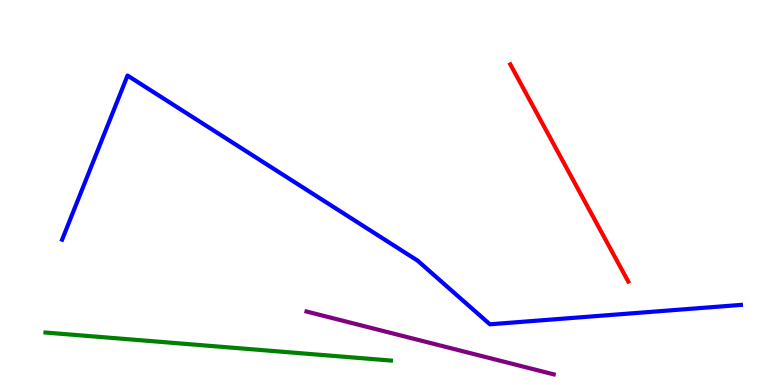[{'lines': ['blue', 'red'], 'intersections': []}, {'lines': ['green', 'red'], 'intersections': []}, {'lines': ['purple', 'red'], 'intersections': []}, {'lines': ['blue', 'green'], 'intersections': []}, {'lines': ['blue', 'purple'], 'intersections': []}, {'lines': ['green', 'purple'], 'intersections': []}]